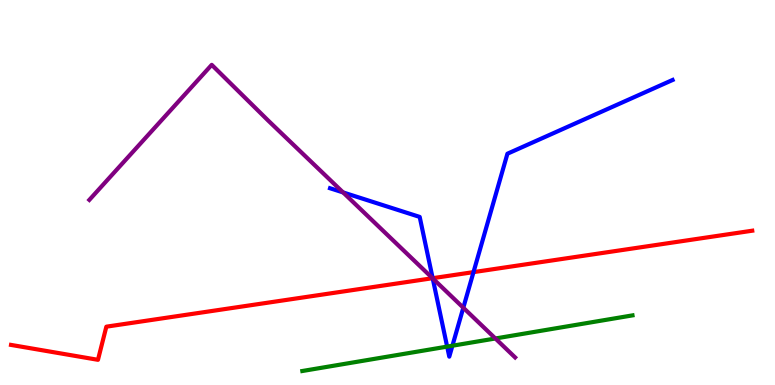[{'lines': ['blue', 'red'], 'intersections': [{'x': 5.58, 'y': 2.77}, {'x': 6.11, 'y': 2.93}]}, {'lines': ['green', 'red'], 'intersections': []}, {'lines': ['purple', 'red'], 'intersections': [{'x': 5.58, 'y': 2.77}]}, {'lines': ['blue', 'green'], 'intersections': [{'x': 5.77, 'y': 0.997}, {'x': 5.84, 'y': 1.02}]}, {'lines': ['blue', 'purple'], 'intersections': [{'x': 4.43, 'y': 5.0}, {'x': 5.58, 'y': 2.77}, {'x': 5.98, 'y': 2.01}]}, {'lines': ['green', 'purple'], 'intersections': [{'x': 6.39, 'y': 1.21}]}]